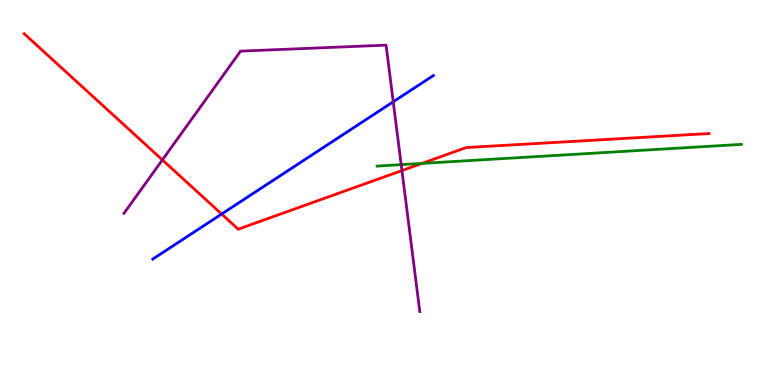[{'lines': ['blue', 'red'], 'intersections': [{'x': 2.86, 'y': 4.44}]}, {'lines': ['green', 'red'], 'intersections': [{'x': 5.44, 'y': 5.76}]}, {'lines': ['purple', 'red'], 'intersections': [{'x': 2.1, 'y': 5.85}, {'x': 5.19, 'y': 5.57}]}, {'lines': ['blue', 'green'], 'intersections': []}, {'lines': ['blue', 'purple'], 'intersections': [{'x': 5.07, 'y': 7.36}]}, {'lines': ['green', 'purple'], 'intersections': [{'x': 5.18, 'y': 5.72}]}]